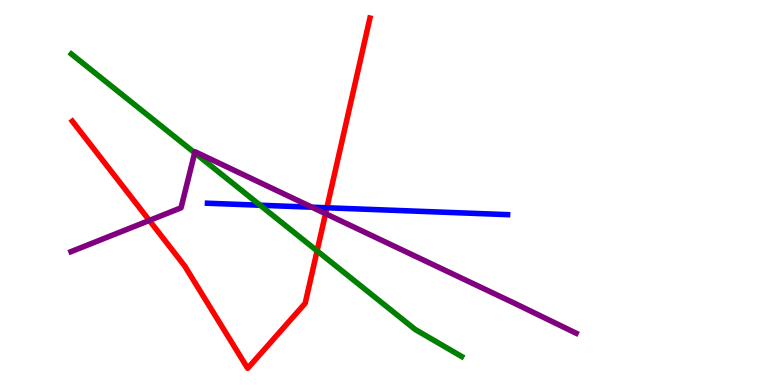[{'lines': ['blue', 'red'], 'intersections': [{'x': 4.22, 'y': 4.6}]}, {'lines': ['green', 'red'], 'intersections': [{'x': 4.09, 'y': 3.48}]}, {'lines': ['purple', 'red'], 'intersections': [{'x': 1.93, 'y': 4.27}, {'x': 4.2, 'y': 4.45}]}, {'lines': ['blue', 'green'], 'intersections': [{'x': 3.36, 'y': 4.67}]}, {'lines': ['blue', 'purple'], 'intersections': [{'x': 4.03, 'y': 4.62}]}, {'lines': ['green', 'purple'], 'intersections': [{'x': 2.51, 'y': 6.03}]}]